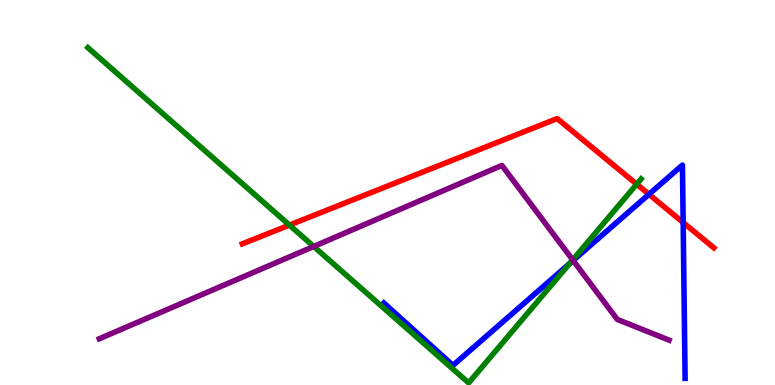[{'lines': ['blue', 'red'], 'intersections': [{'x': 8.37, 'y': 4.95}, {'x': 8.81, 'y': 4.22}]}, {'lines': ['green', 'red'], 'intersections': [{'x': 3.73, 'y': 4.15}, {'x': 8.22, 'y': 5.22}]}, {'lines': ['purple', 'red'], 'intersections': []}, {'lines': ['blue', 'green'], 'intersections': [{'x': 7.35, 'y': 3.15}]}, {'lines': ['blue', 'purple'], 'intersections': [{'x': 7.4, 'y': 3.23}]}, {'lines': ['green', 'purple'], 'intersections': [{'x': 4.05, 'y': 3.6}, {'x': 7.39, 'y': 3.25}]}]